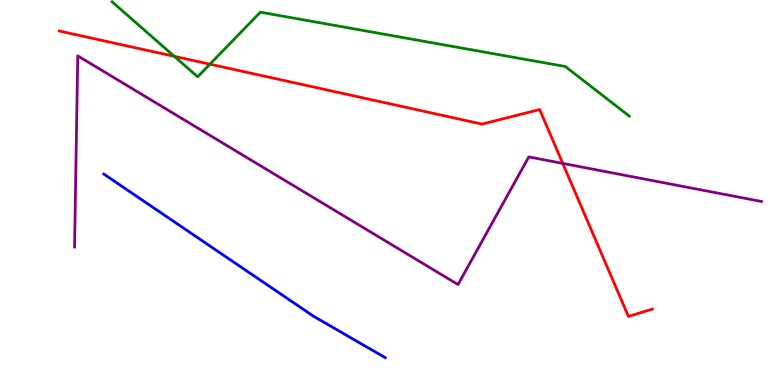[{'lines': ['blue', 'red'], 'intersections': []}, {'lines': ['green', 'red'], 'intersections': [{'x': 2.25, 'y': 8.54}, {'x': 2.71, 'y': 8.33}]}, {'lines': ['purple', 'red'], 'intersections': [{'x': 7.26, 'y': 5.76}]}, {'lines': ['blue', 'green'], 'intersections': []}, {'lines': ['blue', 'purple'], 'intersections': []}, {'lines': ['green', 'purple'], 'intersections': []}]